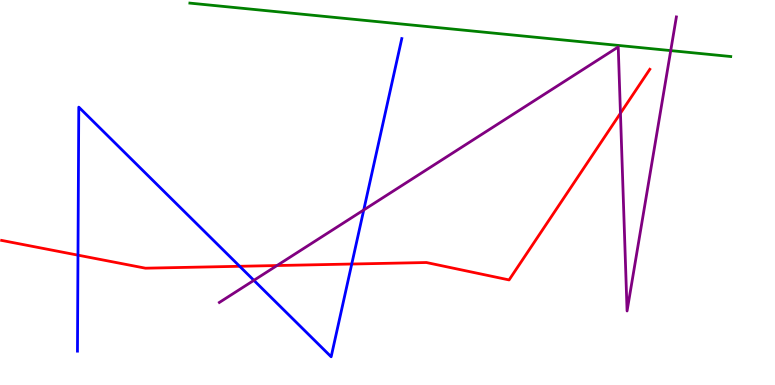[{'lines': ['blue', 'red'], 'intersections': [{'x': 1.01, 'y': 3.37}, {'x': 3.09, 'y': 3.08}, {'x': 4.54, 'y': 3.14}]}, {'lines': ['green', 'red'], 'intersections': []}, {'lines': ['purple', 'red'], 'intersections': [{'x': 3.57, 'y': 3.1}, {'x': 8.01, 'y': 7.06}]}, {'lines': ['blue', 'green'], 'intersections': []}, {'lines': ['blue', 'purple'], 'intersections': [{'x': 3.28, 'y': 2.72}, {'x': 4.69, 'y': 4.55}]}, {'lines': ['green', 'purple'], 'intersections': [{'x': 8.65, 'y': 8.69}]}]